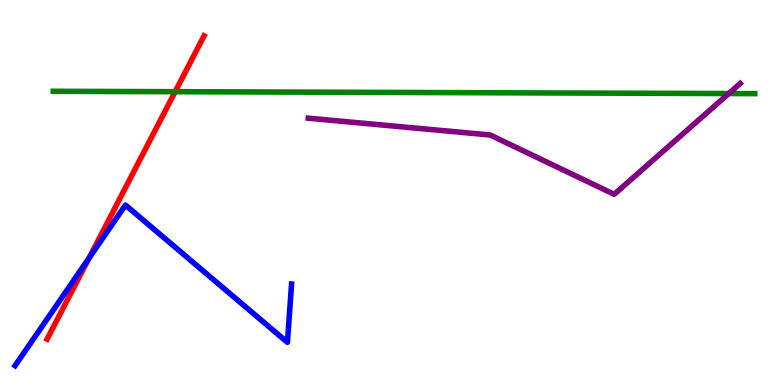[{'lines': ['blue', 'red'], 'intersections': [{'x': 1.15, 'y': 3.3}]}, {'lines': ['green', 'red'], 'intersections': [{'x': 2.26, 'y': 7.62}]}, {'lines': ['purple', 'red'], 'intersections': []}, {'lines': ['blue', 'green'], 'intersections': []}, {'lines': ['blue', 'purple'], 'intersections': []}, {'lines': ['green', 'purple'], 'intersections': [{'x': 9.4, 'y': 7.57}]}]